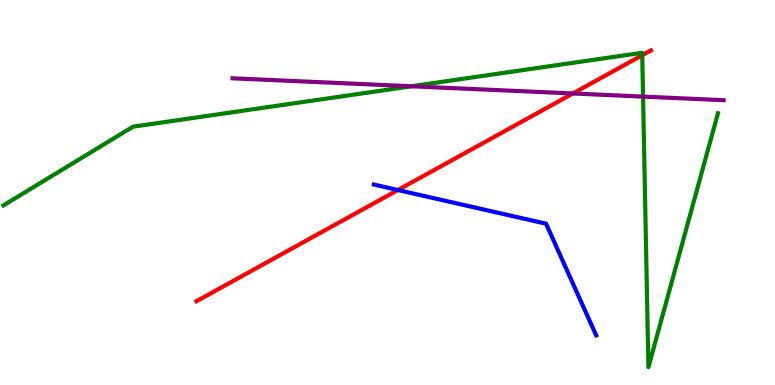[{'lines': ['blue', 'red'], 'intersections': [{'x': 5.13, 'y': 5.06}]}, {'lines': ['green', 'red'], 'intersections': [{'x': 8.29, 'y': 8.57}]}, {'lines': ['purple', 'red'], 'intersections': [{'x': 7.39, 'y': 7.57}]}, {'lines': ['blue', 'green'], 'intersections': []}, {'lines': ['blue', 'purple'], 'intersections': []}, {'lines': ['green', 'purple'], 'intersections': [{'x': 5.31, 'y': 7.76}, {'x': 8.3, 'y': 7.49}]}]